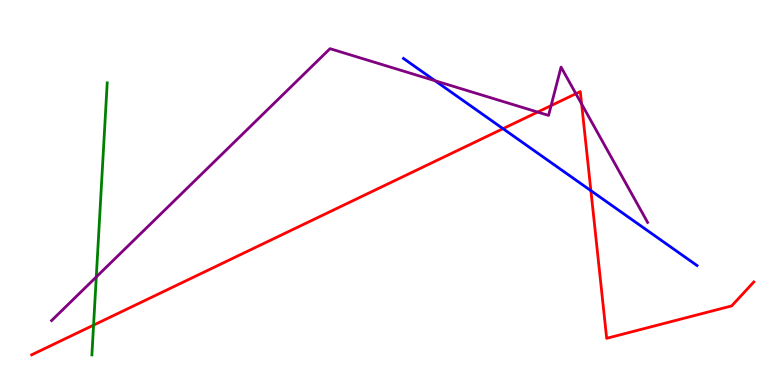[{'lines': ['blue', 'red'], 'intersections': [{'x': 6.49, 'y': 6.66}, {'x': 7.62, 'y': 5.05}]}, {'lines': ['green', 'red'], 'intersections': [{'x': 1.21, 'y': 1.56}]}, {'lines': ['purple', 'red'], 'intersections': [{'x': 6.94, 'y': 7.09}, {'x': 7.11, 'y': 7.26}, {'x': 7.43, 'y': 7.57}, {'x': 7.5, 'y': 7.3}]}, {'lines': ['blue', 'green'], 'intersections': []}, {'lines': ['blue', 'purple'], 'intersections': [{'x': 5.61, 'y': 7.9}]}, {'lines': ['green', 'purple'], 'intersections': [{'x': 1.24, 'y': 2.81}]}]